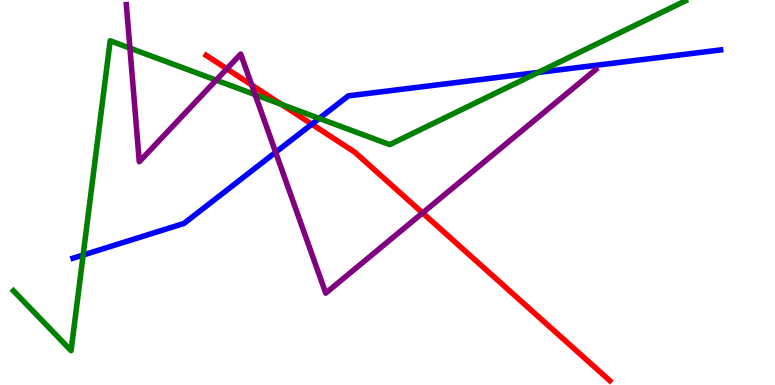[{'lines': ['blue', 'red'], 'intersections': [{'x': 4.02, 'y': 6.77}]}, {'lines': ['green', 'red'], 'intersections': [{'x': 3.63, 'y': 7.29}]}, {'lines': ['purple', 'red'], 'intersections': [{'x': 2.93, 'y': 8.21}, {'x': 3.25, 'y': 7.79}, {'x': 5.45, 'y': 4.47}]}, {'lines': ['blue', 'green'], 'intersections': [{'x': 1.07, 'y': 3.38}, {'x': 4.12, 'y': 6.92}, {'x': 6.94, 'y': 8.12}]}, {'lines': ['blue', 'purple'], 'intersections': [{'x': 3.56, 'y': 6.04}]}, {'lines': ['green', 'purple'], 'intersections': [{'x': 1.68, 'y': 8.75}, {'x': 2.79, 'y': 7.92}, {'x': 3.29, 'y': 7.54}]}]